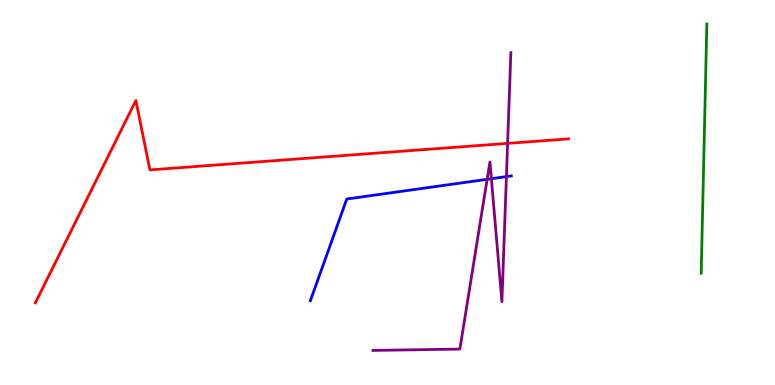[{'lines': ['blue', 'red'], 'intersections': []}, {'lines': ['green', 'red'], 'intersections': []}, {'lines': ['purple', 'red'], 'intersections': [{'x': 6.55, 'y': 6.28}]}, {'lines': ['blue', 'green'], 'intersections': []}, {'lines': ['blue', 'purple'], 'intersections': [{'x': 6.29, 'y': 5.34}, {'x': 6.34, 'y': 5.36}, {'x': 6.53, 'y': 5.41}]}, {'lines': ['green', 'purple'], 'intersections': []}]